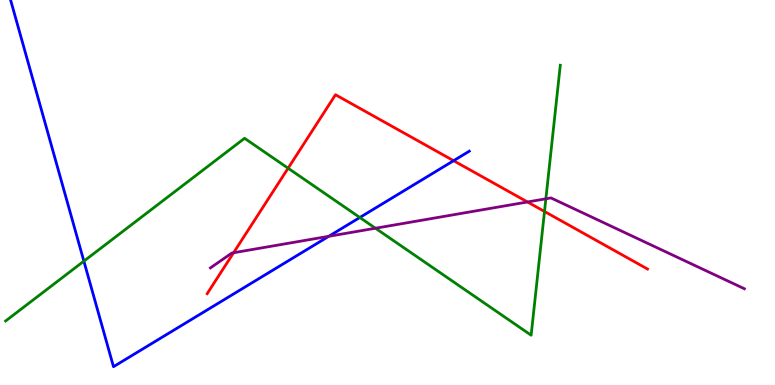[{'lines': ['blue', 'red'], 'intersections': [{'x': 5.85, 'y': 5.83}]}, {'lines': ['green', 'red'], 'intersections': [{'x': 3.72, 'y': 5.63}, {'x': 7.03, 'y': 4.51}]}, {'lines': ['purple', 'red'], 'intersections': [{'x': 3.01, 'y': 3.44}, {'x': 6.81, 'y': 4.75}]}, {'lines': ['blue', 'green'], 'intersections': [{'x': 1.08, 'y': 3.22}, {'x': 4.64, 'y': 4.35}]}, {'lines': ['blue', 'purple'], 'intersections': [{'x': 4.24, 'y': 3.86}]}, {'lines': ['green', 'purple'], 'intersections': [{'x': 4.84, 'y': 4.07}, {'x': 7.04, 'y': 4.84}]}]